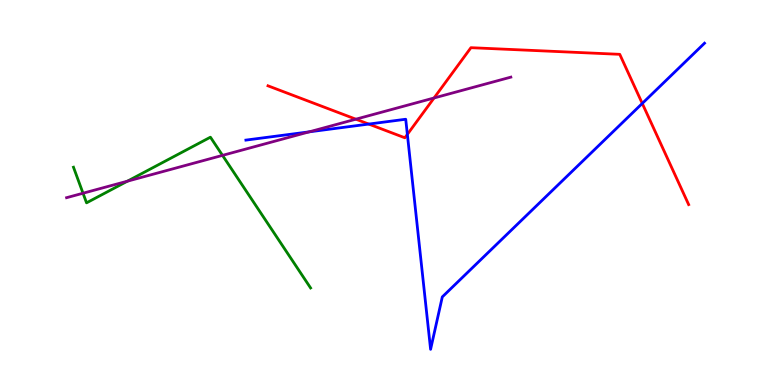[{'lines': ['blue', 'red'], 'intersections': [{'x': 4.76, 'y': 6.78}, {'x': 5.26, 'y': 6.51}, {'x': 8.29, 'y': 7.31}]}, {'lines': ['green', 'red'], 'intersections': []}, {'lines': ['purple', 'red'], 'intersections': [{'x': 4.59, 'y': 6.9}, {'x': 5.6, 'y': 7.46}]}, {'lines': ['blue', 'green'], 'intersections': []}, {'lines': ['blue', 'purple'], 'intersections': [{'x': 3.99, 'y': 6.58}]}, {'lines': ['green', 'purple'], 'intersections': [{'x': 1.07, 'y': 4.98}, {'x': 1.64, 'y': 5.29}, {'x': 2.87, 'y': 5.96}]}]